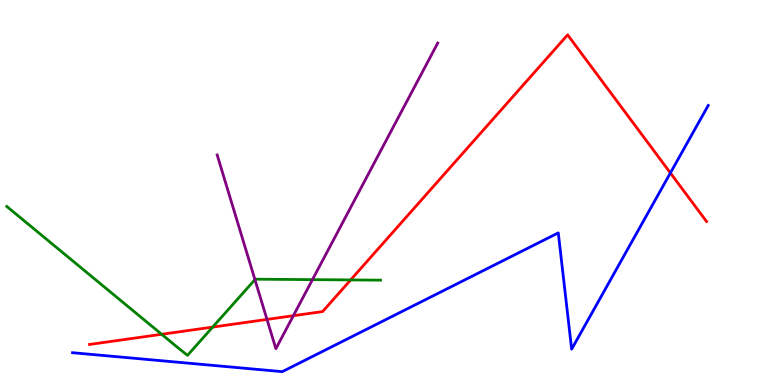[{'lines': ['blue', 'red'], 'intersections': [{'x': 8.65, 'y': 5.51}]}, {'lines': ['green', 'red'], 'intersections': [{'x': 2.09, 'y': 1.32}, {'x': 2.74, 'y': 1.5}, {'x': 4.52, 'y': 2.73}]}, {'lines': ['purple', 'red'], 'intersections': [{'x': 3.45, 'y': 1.7}, {'x': 3.79, 'y': 1.8}]}, {'lines': ['blue', 'green'], 'intersections': []}, {'lines': ['blue', 'purple'], 'intersections': []}, {'lines': ['green', 'purple'], 'intersections': [{'x': 3.29, 'y': 2.74}, {'x': 4.03, 'y': 2.74}]}]